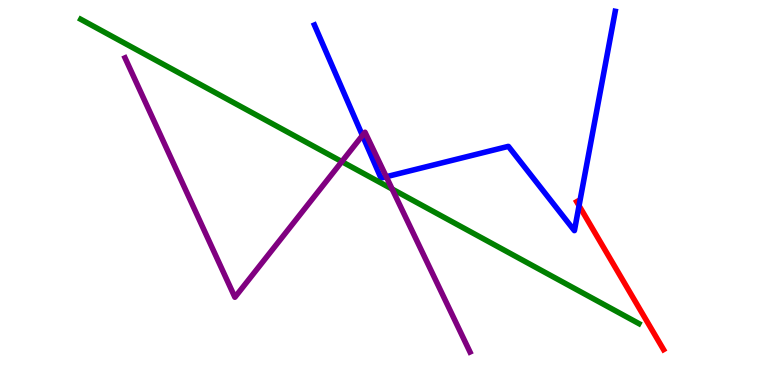[{'lines': ['blue', 'red'], 'intersections': [{'x': 7.47, 'y': 4.66}]}, {'lines': ['green', 'red'], 'intersections': []}, {'lines': ['purple', 'red'], 'intersections': []}, {'lines': ['blue', 'green'], 'intersections': []}, {'lines': ['blue', 'purple'], 'intersections': [{'x': 4.68, 'y': 6.48}, {'x': 4.98, 'y': 5.41}]}, {'lines': ['green', 'purple'], 'intersections': [{'x': 4.41, 'y': 5.8}, {'x': 5.06, 'y': 5.09}]}]